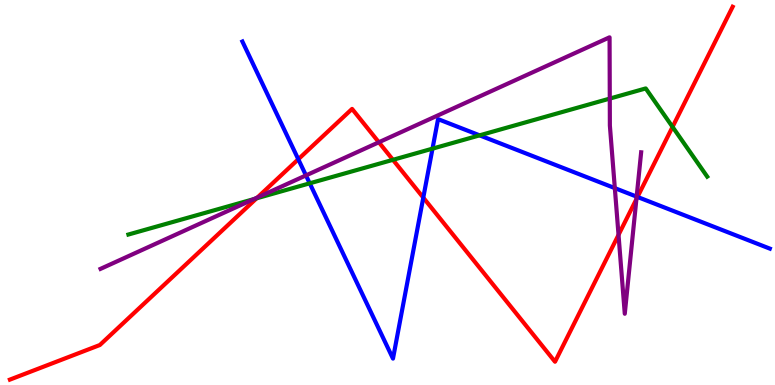[{'lines': ['blue', 'red'], 'intersections': [{'x': 3.85, 'y': 5.86}, {'x': 5.46, 'y': 4.87}, {'x': 8.23, 'y': 4.88}]}, {'lines': ['green', 'red'], 'intersections': [{'x': 3.31, 'y': 4.85}, {'x': 5.07, 'y': 5.85}, {'x': 8.68, 'y': 6.7}]}, {'lines': ['purple', 'red'], 'intersections': [{'x': 3.32, 'y': 4.87}, {'x': 4.89, 'y': 6.3}, {'x': 7.98, 'y': 3.9}, {'x': 8.21, 'y': 4.83}]}, {'lines': ['blue', 'green'], 'intersections': [{'x': 4.0, 'y': 5.24}, {'x': 5.58, 'y': 6.14}, {'x': 6.19, 'y': 6.48}]}, {'lines': ['blue', 'purple'], 'intersections': [{'x': 3.95, 'y': 5.44}, {'x': 7.93, 'y': 5.11}, {'x': 8.21, 'y': 4.89}]}, {'lines': ['green', 'purple'], 'intersections': [{'x': 3.28, 'y': 4.83}, {'x': 7.87, 'y': 7.44}]}]